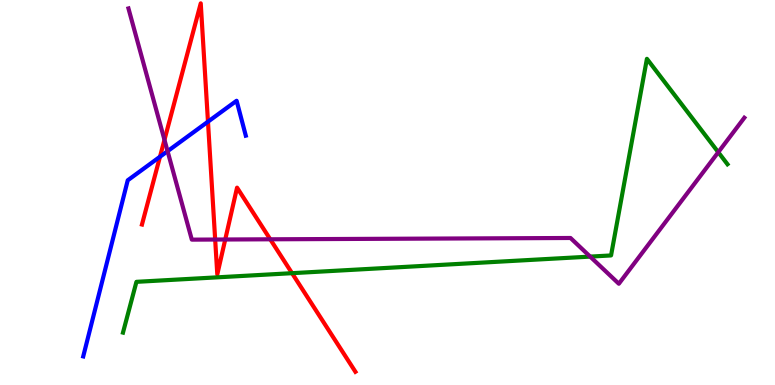[{'lines': ['blue', 'red'], 'intersections': [{'x': 2.06, 'y': 5.93}, {'x': 2.68, 'y': 6.84}]}, {'lines': ['green', 'red'], 'intersections': [{'x': 3.77, 'y': 2.9}]}, {'lines': ['purple', 'red'], 'intersections': [{'x': 2.12, 'y': 6.37}, {'x': 2.78, 'y': 3.78}, {'x': 2.91, 'y': 3.78}, {'x': 3.49, 'y': 3.78}]}, {'lines': ['blue', 'green'], 'intersections': []}, {'lines': ['blue', 'purple'], 'intersections': [{'x': 2.16, 'y': 6.07}]}, {'lines': ['green', 'purple'], 'intersections': [{'x': 7.62, 'y': 3.33}, {'x': 9.27, 'y': 6.05}]}]